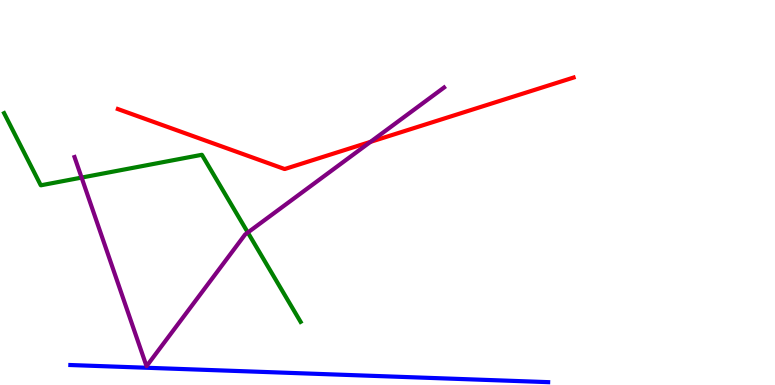[{'lines': ['blue', 'red'], 'intersections': []}, {'lines': ['green', 'red'], 'intersections': []}, {'lines': ['purple', 'red'], 'intersections': [{'x': 4.78, 'y': 6.32}]}, {'lines': ['blue', 'green'], 'intersections': []}, {'lines': ['blue', 'purple'], 'intersections': []}, {'lines': ['green', 'purple'], 'intersections': [{'x': 1.05, 'y': 5.39}, {'x': 3.2, 'y': 3.96}]}]